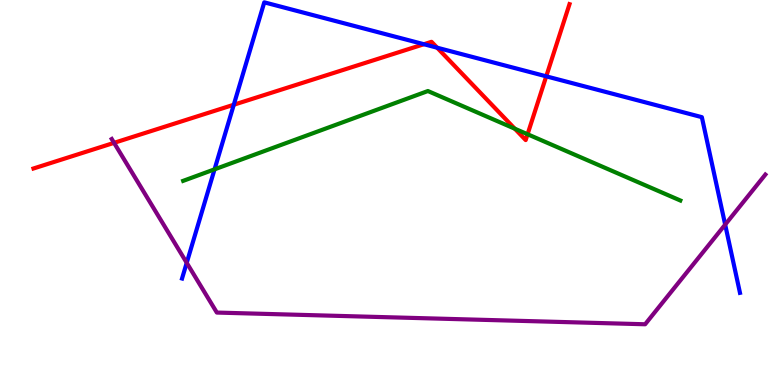[{'lines': ['blue', 'red'], 'intersections': [{'x': 3.02, 'y': 7.28}, {'x': 5.47, 'y': 8.85}, {'x': 5.64, 'y': 8.76}, {'x': 7.05, 'y': 8.02}]}, {'lines': ['green', 'red'], 'intersections': [{'x': 6.64, 'y': 6.66}, {'x': 6.81, 'y': 6.51}]}, {'lines': ['purple', 'red'], 'intersections': [{'x': 1.47, 'y': 6.29}]}, {'lines': ['blue', 'green'], 'intersections': [{'x': 2.77, 'y': 5.6}]}, {'lines': ['blue', 'purple'], 'intersections': [{'x': 2.41, 'y': 3.17}, {'x': 9.36, 'y': 4.17}]}, {'lines': ['green', 'purple'], 'intersections': []}]